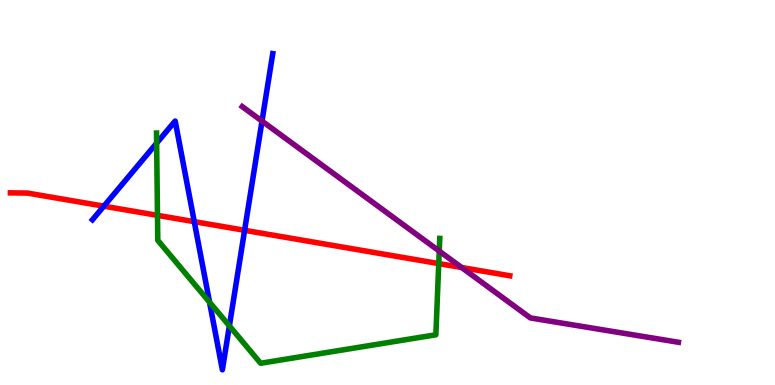[{'lines': ['blue', 'red'], 'intersections': [{'x': 1.34, 'y': 4.65}, {'x': 2.51, 'y': 4.24}, {'x': 3.16, 'y': 4.02}]}, {'lines': ['green', 'red'], 'intersections': [{'x': 2.03, 'y': 4.41}, {'x': 5.66, 'y': 3.15}]}, {'lines': ['purple', 'red'], 'intersections': [{'x': 5.96, 'y': 3.05}]}, {'lines': ['blue', 'green'], 'intersections': [{'x': 2.02, 'y': 6.28}, {'x': 2.7, 'y': 2.15}, {'x': 2.96, 'y': 1.54}]}, {'lines': ['blue', 'purple'], 'intersections': [{'x': 3.38, 'y': 6.85}]}, {'lines': ['green', 'purple'], 'intersections': [{'x': 5.67, 'y': 3.48}]}]